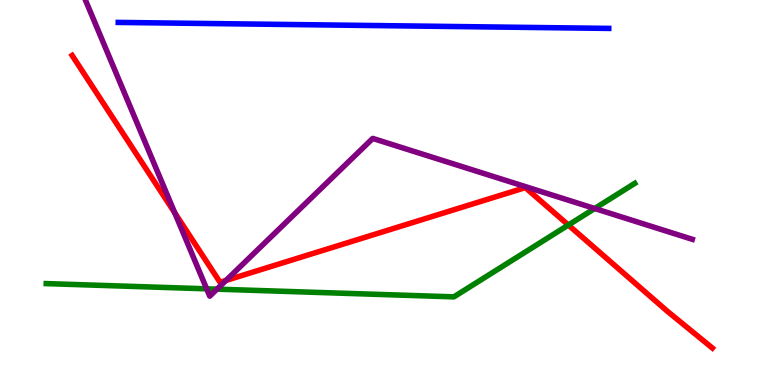[{'lines': ['blue', 'red'], 'intersections': []}, {'lines': ['green', 'red'], 'intersections': [{'x': 7.33, 'y': 4.15}]}, {'lines': ['purple', 'red'], 'intersections': [{'x': 2.26, 'y': 4.47}, {'x': 2.92, 'y': 2.72}]}, {'lines': ['blue', 'green'], 'intersections': []}, {'lines': ['blue', 'purple'], 'intersections': []}, {'lines': ['green', 'purple'], 'intersections': [{'x': 2.67, 'y': 2.5}, {'x': 2.8, 'y': 2.49}, {'x': 7.67, 'y': 4.58}]}]